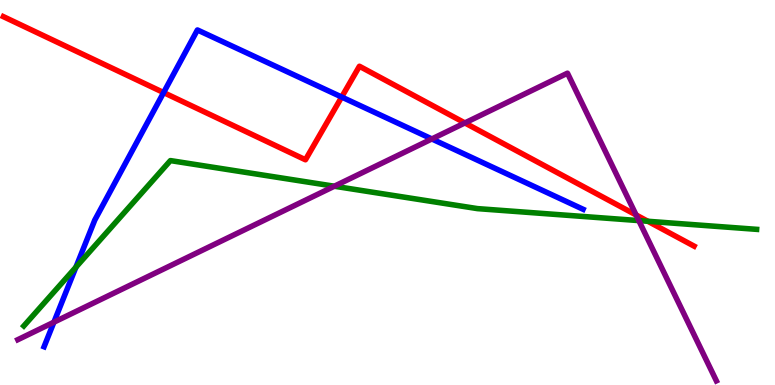[{'lines': ['blue', 'red'], 'intersections': [{'x': 2.11, 'y': 7.6}, {'x': 4.41, 'y': 7.48}]}, {'lines': ['green', 'red'], 'intersections': [{'x': 8.36, 'y': 4.25}]}, {'lines': ['purple', 'red'], 'intersections': [{'x': 6.0, 'y': 6.81}, {'x': 8.21, 'y': 4.42}]}, {'lines': ['blue', 'green'], 'intersections': [{'x': 0.98, 'y': 3.06}]}, {'lines': ['blue', 'purple'], 'intersections': [{'x': 0.695, 'y': 1.63}, {'x': 5.57, 'y': 6.39}]}, {'lines': ['green', 'purple'], 'intersections': [{'x': 4.31, 'y': 5.16}, {'x': 8.24, 'y': 4.27}]}]